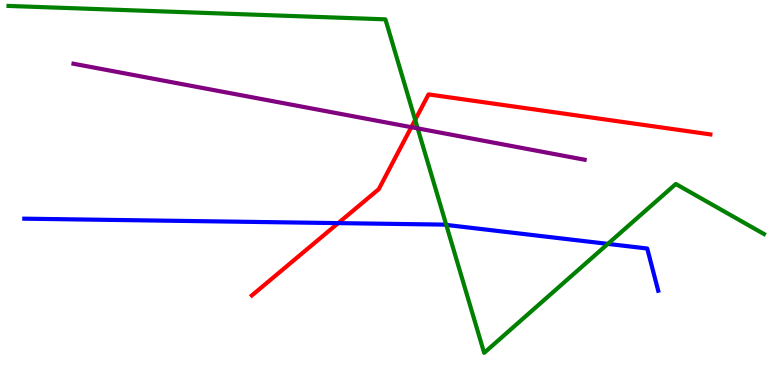[{'lines': ['blue', 'red'], 'intersections': [{'x': 4.36, 'y': 4.2}]}, {'lines': ['green', 'red'], 'intersections': [{'x': 5.36, 'y': 6.89}]}, {'lines': ['purple', 'red'], 'intersections': [{'x': 5.31, 'y': 6.7}]}, {'lines': ['blue', 'green'], 'intersections': [{'x': 5.76, 'y': 4.16}, {'x': 7.84, 'y': 3.67}]}, {'lines': ['blue', 'purple'], 'intersections': []}, {'lines': ['green', 'purple'], 'intersections': [{'x': 5.39, 'y': 6.67}]}]